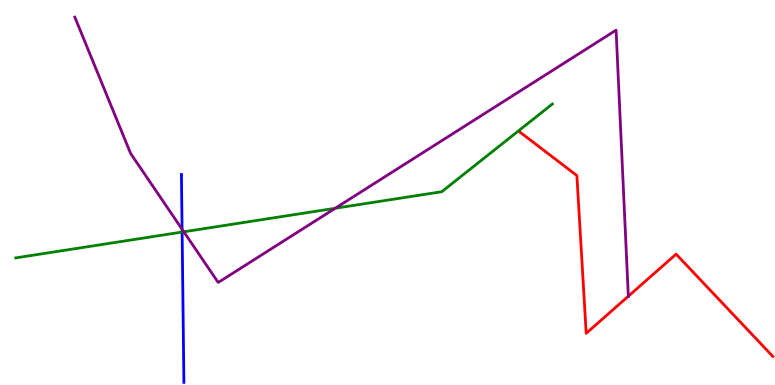[{'lines': ['blue', 'red'], 'intersections': []}, {'lines': ['green', 'red'], 'intersections': []}, {'lines': ['purple', 'red'], 'intersections': [{'x': 8.11, 'y': 2.31}]}, {'lines': ['blue', 'green'], 'intersections': [{'x': 2.35, 'y': 3.97}]}, {'lines': ['blue', 'purple'], 'intersections': [{'x': 2.35, 'y': 4.05}]}, {'lines': ['green', 'purple'], 'intersections': [{'x': 2.37, 'y': 3.98}, {'x': 4.33, 'y': 4.59}]}]